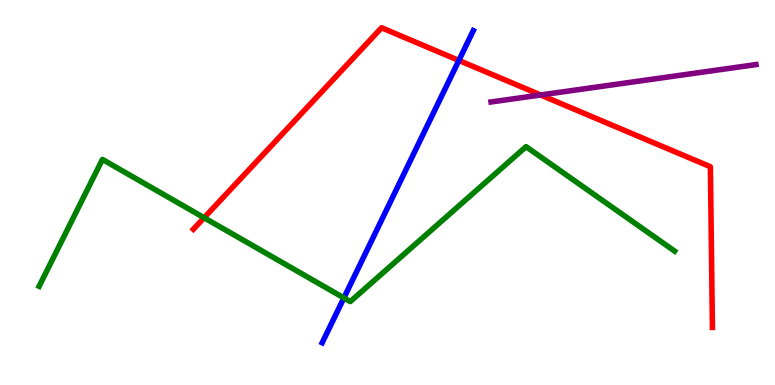[{'lines': ['blue', 'red'], 'intersections': [{'x': 5.92, 'y': 8.43}]}, {'lines': ['green', 'red'], 'intersections': [{'x': 2.63, 'y': 4.34}]}, {'lines': ['purple', 'red'], 'intersections': [{'x': 6.98, 'y': 7.53}]}, {'lines': ['blue', 'green'], 'intersections': [{'x': 4.44, 'y': 2.26}]}, {'lines': ['blue', 'purple'], 'intersections': []}, {'lines': ['green', 'purple'], 'intersections': []}]